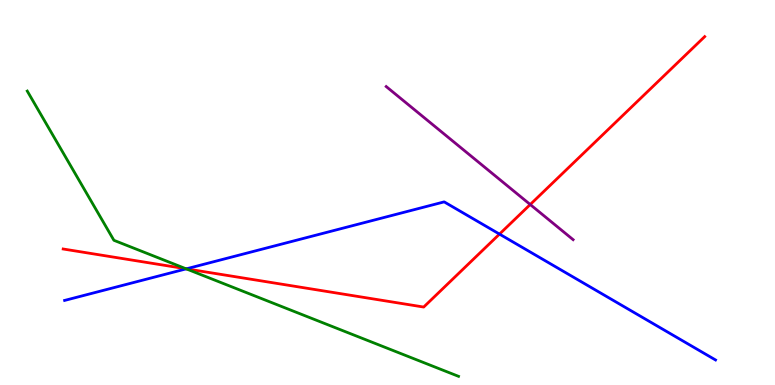[{'lines': ['blue', 'red'], 'intersections': [{'x': 2.4, 'y': 3.02}, {'x': 6.45, 'y': 3.92}]}, {'lines': ['green', 'red'], 'intersections': [{'x': 2.4, 'y': 3.02}]}, {'lines': ['purple', 'red'], 'intersections': [{'x': 6.84, 'y': 4.69}]}, {'lines': ['blue', 'green'], 'intersections': [{'x': 2.4, 'y': 3.02}]}, {'lines': ['blue', 'purple'], 'intersections': []}, {'lines': ['green', 'purple'], 'intersections': []}]